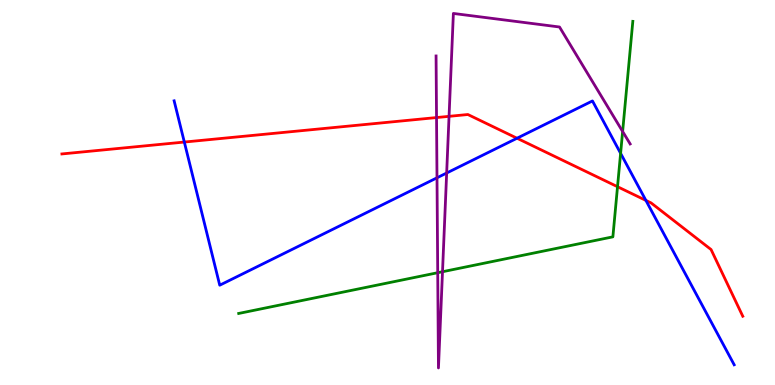[{'lines': ['blue', 'red'], 'intersections': [{'x': 2.38, 'y': 6.31}, {'x': 6.67, 'y': 6.41}, {'x': 8.33, 'y': 4.79}]}, {'lines': ['green', 'red'], 'intersections': [{'x': 7.97, 'y': 5.15}]}, {'lines': ['purple', 'red'], 'intersections': [{'x': 5.63, 'y': 6.95}, {'x': 5.79, 'y': 6.98}]}, {'lines': ['blue', 'green'], 'intersections': [{'x': 8.01, 'y': 6.02}]}, {'lines': ['blue', 'purple'], 'intersections': [{'x': 5.64, 'y': 5.38}, {'x': 5.76, 'y': 5.51}]}, {'lines': ['green', 'purple'], 'intersections': [{'x': 5.65, 'y': 2.92}, {'x': 5.71, 'y': 2.94}, {'x': 8.03, 'y': 6.58}]}]